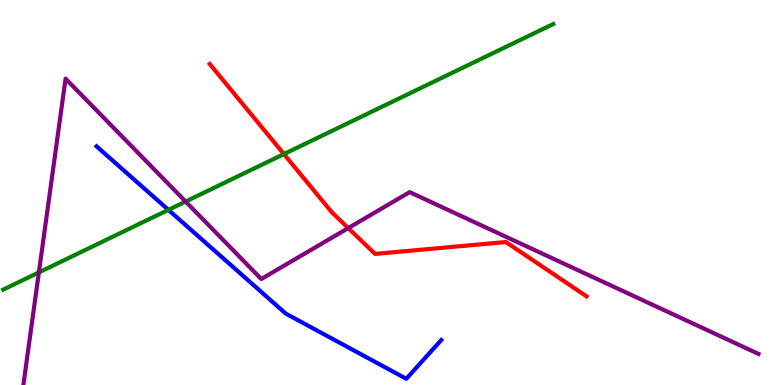[{'lines': ['blue', 'red'], 'intersections': []}, {'lines': ['green', 'red'], 'intersections': [{'x': 3.66, 'y': 6.0}]}, {'lines': ['purple', 'red'], 'intersections': [{'x': 4.49, 'y': 4.08}]}, {'lines': ['blue', 'green'], 'intersections': [{'x': 2.17, 'y': 4.55}]}, {'lines': ['blue', 'purple'], 'intersections': []}, {'lines': ['green', 'purple'], 'intersections': [{'x': 0.502, 'y': 2.92}, {'x': 2.4, 'y': 4.76}]}]